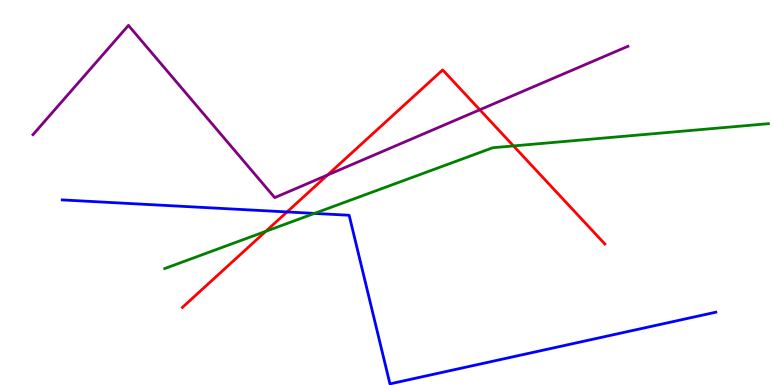[{'lines': ['blue', 'red'], 'intersections': [{'x': 3.7, 'y': 4.5}]}, {'lines': ['green', 'red'], 'intersections': [{'x': 3.43, 'y': 3.99}, {'x': 6.63, 'y': 6.21}]}, {'lines': ['purple', 'red'], 'intersections': [{'x': 4.23, 'y': 5.45}, {'x': 6.19, 'y': 7.15}]}, {'lines': ['blue', 'green'], 'intersections': [{'x': 4.06, 'y': 4.46}]}, {'lines': ['blue', 'purple'], 'intersections': []}, {'lines': ['green', 'purple'], 'intersections': []}]